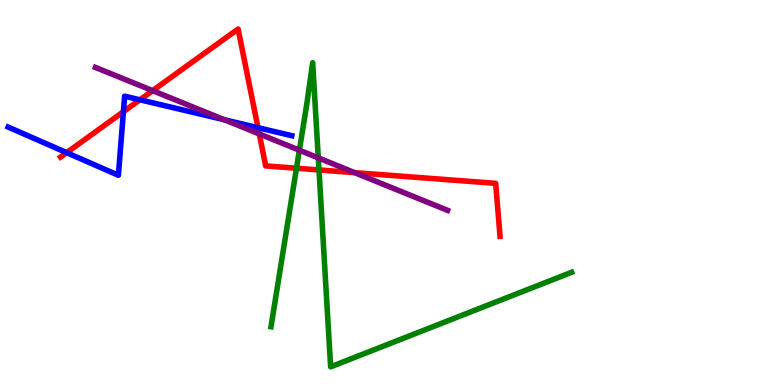[{'lines': ['blue', 'red'], 'intersections': [{'x': 0.86, 'y': 6.04}, {'x': 1.59, 'y': 7.1}, {'x': 1.81, 'y': 7.41}, {'x': 3.33, 'y': 6.68}]}, {'lines': ['green', 'red'], 'intersections': [{'x': 3.83, 'y': 5.63}, {'x': 4.12, 'y': 5.59}]}, {'lines': ['purple', 'red'], 'intersections': [{'x': 1.97, 'y': 7.65}, {'x': 3.35, 'y': 6.52}, {'x': 4.58, 'y': 5.52}]}, {'lines': ['blue', 'green'], 'intersections': []}, {'lines': ['blue', 'purple'], 'intersections': [{'x': 2.89, 'y': 6.89}]}, {'lines': ['green', 'purple'], 'intersections': [{'x': 3.86, 'y': 6.1}, {'x': 4.11, 'y': 5.9}]}]